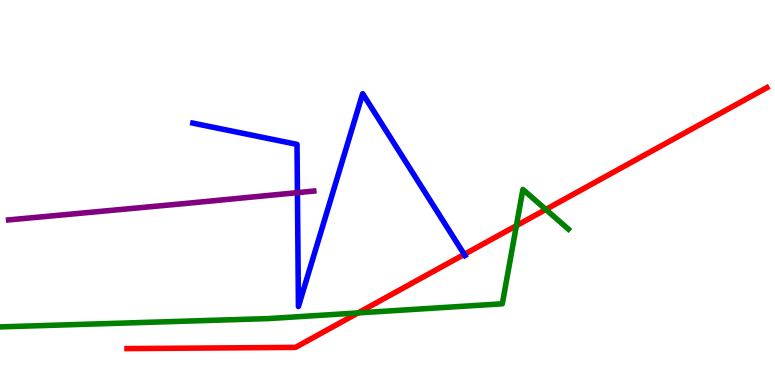[{'lines': ['blue', 'red'], 'intersections': [{'x': 5.99, 'y': 3.39}]}, {'lines': ['green', 'red'], 'intersections': [{'x': 4.62, 'y': 1.87}, {'x': 6.66, 'y': 4.14}, {'x': 7.04, 'y': 4.56}]}, {'lines': ['purple', 'red'], 'intersections': []}, {'lines': ['blue', 'green'], 'intersections': []}, {'lines': ['blue', 'purple'], 'intersections': [{'x': 3.84, 'y': 5.0}]}, {'lines': ['green', 'purple'], 'intersections': []}]